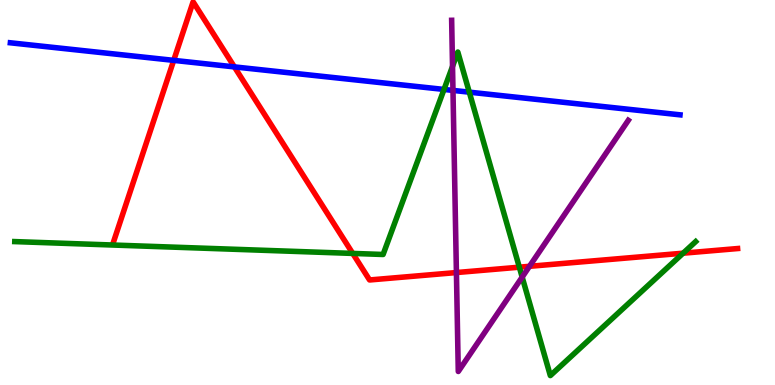[{'lines': ['blue', 'red'], 'intersections': [{'x': 2.24, 'y': 8.43}, {'x': 3.02, 'y': 8.26}]}, {'lines': ['green', 'red'], 'intersections': [{'x': 4.55, 'y': 3.42}, {'x': 6.7, 'y': 3.06}, {'x': 8.81, 'y': 3.42}]}, {'lines': ['purple', 'red'], 'intersections': [{'x': 5.89, 'y': 2.92}, {'x': 6.83, 'y': 3.08}]}, {'lines': ['blue', 'green'], 'intersections': [{'x': 5.73, 'y': 7.68}, {'x': 6.06, 'y': 7.61}]}, {'lines': ['blue', 'purple'], 'intersections': [{'x': 5.84, 'y': 7.65}]}, {'lines': ['green', 'purple'], 'intersections': [{'x': 5.84, 'y': 8.28}, {'x': 6.74, 'y': 2.8}]}]